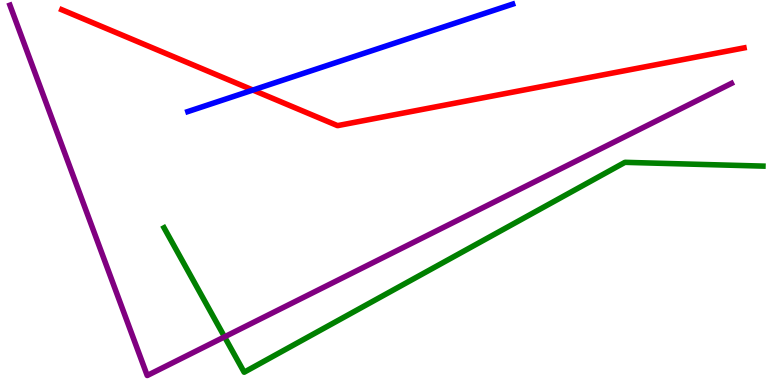[{'lines': ['blue', 'red'], 'intersections': [{'x': 3.26, 'y': 7.66}]}, {'lines': ['green', 'red'], 'intersections': []}, {'lines': ['purple', 'red'], 'intersections': []}, {'lines': ['blue', 'green'], 'intersections': []}, {'lines': ['blue', 'purple'], 'intersections': []}, {'lines': ['green', 'purple'], 'intersections': [{'x': 2.9, 'y': 1.25}]}]